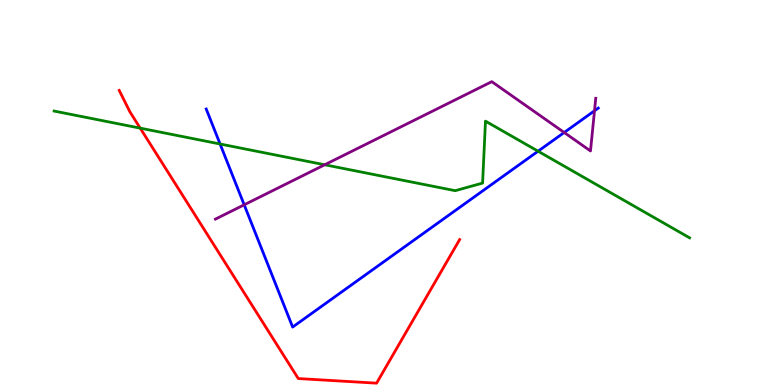[{'lines': ['blue', 'red'], 'intersections': []}, {'lines': ['green', 'red'], 'intersections': [{'x': 1.81, 'y': 6.67}]}, {'lines': ['purple', 'red'], 'intersections': []}, {'lines': ['blue', 'green'], 'intersections': [{'x': 2.84, 'y': 6.26}, {'x': 6.94, 'y': 6.07}]}, {'lines': ['blue', 'purple'], 'intersections': [{'x': 3.15, 'y': 4.68}, {'x': 7.28, 'y': 6.56}, {'x': 7.67, 'y': 7.12}]}, {'lines': ['green', 'purple'], 'intersections': [{'x': 4.19, 'y': 5.72}]}]